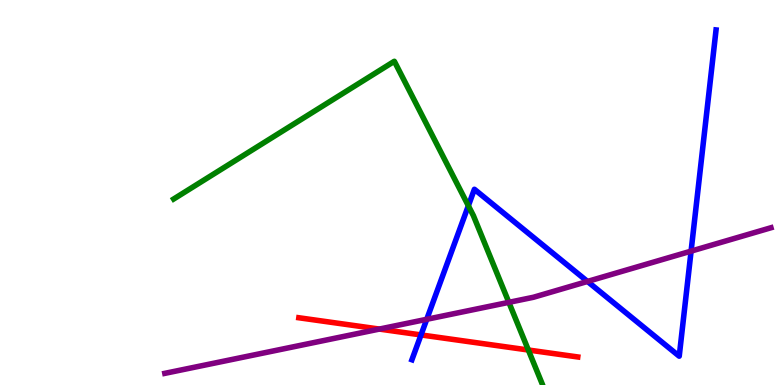[{'lines': ['blue', 'red'], 'intersections': [{'x': 5.43, 'y': 1.3}]}, {'lines': ['green', 'red'], 'intersections': [{'x': 6.82, 'y': 0.909}]}, {'lines': ['purple', 'red'], 'intersections': [{'x': 4.89, 'y': 1.45}]}, {'lines': ['blue', 'green'], 'intersections': [{'x': 6.04, 'y': 4.66}]}, {'lines': ['blue', 'purple'], 'intersections': [{'x': 5.51, 'y': 1.71}, {'x': 7.58, 'y': 2.69}, {'x': 8.92, 'y': 3.48}]}, {'lines': ['green', 'purple'], 'intersections': [{'x': 6.57, 'y': 2.15}]}]